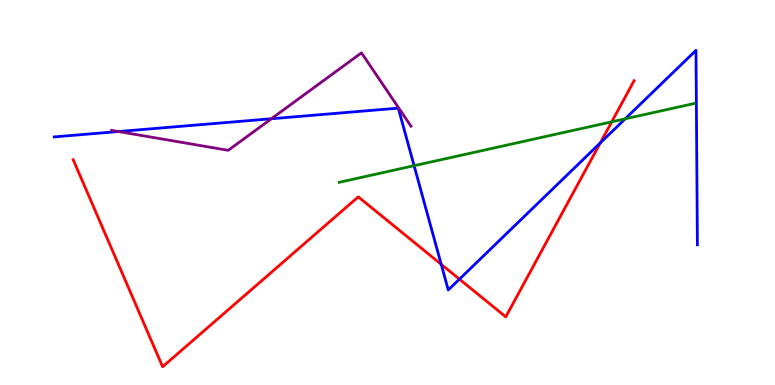[{'lines': ['blue', 'red'], 'intersections': [{'x': 5.69, 'y': 3.13}, {'x': 5.93, 'y': 2.75}, {'x': 7.75, 'y': 6.29}]}, {'lines': ['green', 'red'], 'intersections': [{'x': 7.89, 'y': 6.84}]}, {'lines': ['purple', 'red'], 'intersections': []}, {'lines': ['blue', 'green'], 'intersections': [{'x': 5.34, 'y': 5.7}, {'x': 8.07, 'y': 6.91}]}, {'lines': ['blue', 'purple'], 'intersections': [{'x': 1.53, 'y': 6.58}, {'x': 3.5, 'y': 6.92}]}, {'lines': ['green', 'purple'], 'intersections': []}]